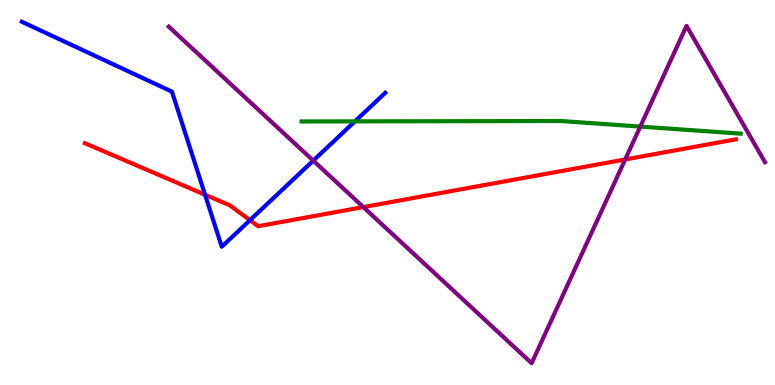[{'lines': ['blue', 'red'], 'intersections': [{'x': 2.65, 'y': 4.94}, {'x': 3.23, 'y': 4.28}]}, {'lines': ['green', 'red'], 'intersections': []}, {'lines': ['purple', 'red'], 'intersections': [{'x': 4.69, 'y': 4.62}, {'x': 8.07, 'y': 5.86}]}, {'lines': ['blue', 'green'], 'intersections': [{'x': 4.58, 'y': 6.85}]}, {'lines': ['blue', 'purple'], 'intersections': [{'x': 4.04, 'y': 5.83}]}, {'lines': ['green', 'purple'], 'intersections': [{'x': 8.26, 'y': 6.71}]}]